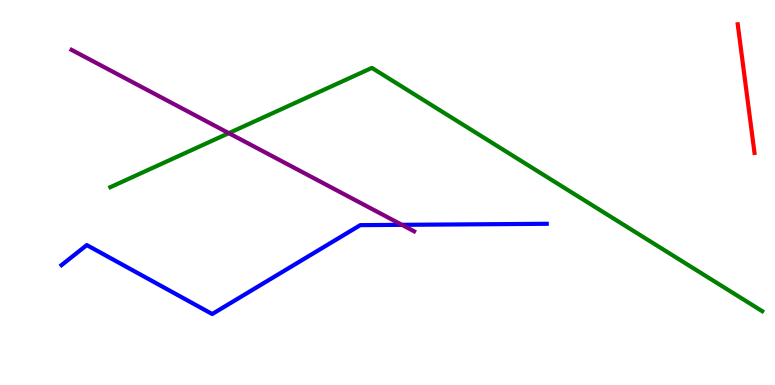[{'lines': ['blue', 'red'], 'intersections': []}, {'lines': ['green', 'red'], 'intersections': []}, {'lines': ['purple', 'red'], 'intersections': []}, {'lines': ['blue', 'green'], 'intersections': []}, {'lines': ['blue', 'purple'], 'intersections': [{'x': 5.19, 'y': 4.16}]}, {'lines': ['green', 'purple'], 'intersections': [{'x': 2.95, 'y': 6.54}]}]